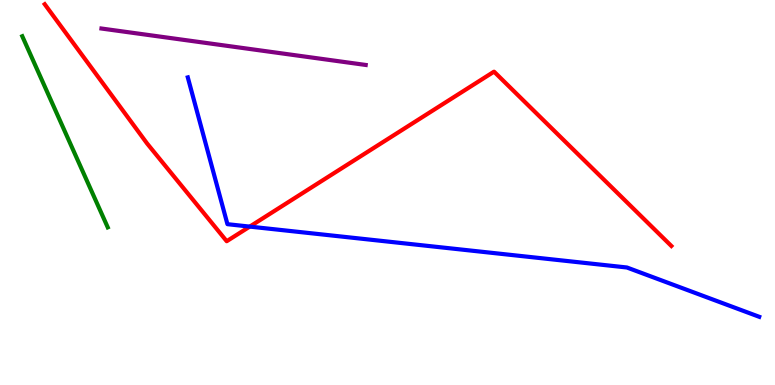[{'lines': ['blue', 'red'], 'intersections': [{'x': 3.22, 'y': 4.11}]}, {'lines': ['green', 'red'], 'intersections': []}, {'lines': ['purple', 'red'], 'intersections': []}, {'lines': ['blue', 'green'], 'intersections': []}, {'lines': ['blue', 'purple'], 'intersections': []}, {'lines': ['green', 'purple'], 'intersections': []}]